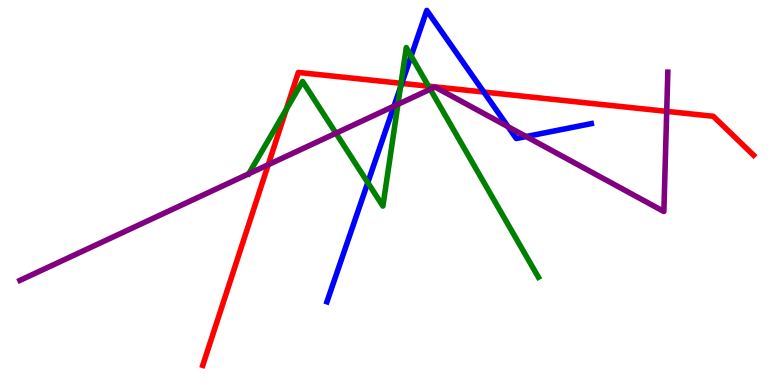[{'lines': ['blue', 'red'], 'intersections': [{'x': 5.18, 'y': 7.83}, {'x': 6.24, 'y': 7.61}]}, {'lines': ['green', 'red'], 'intersections': [{'x': 3.69, 'y': 7.16}, {'x': 5.17, 'y': 7.84}, {'x': 5.53, 'y': 7.76}]}, {'lines': ['purple', 'red'], 'intersections': [{'x': 3.46, 'y': 5.72}, {'x': 8.6, 'y': 7.11}]}, {'lines': ['blue', 'green'], 'intersections': [{'x': 4.75, 'y': 5.26}, {'x': 5.17, 'y': 7.73}, {'x': 5.31, 'y': 8.54}]}, {'lines': ['blue', 'purple'], 'intersections': [{'x': 5.08, 'y': 7.24}, {'x': 6.56, 'y': 6.71}, {'x': 6.79, 'y': 6.45}]}, {'lines': ['green', 'purple'], 'intersections': [{'x': 3.21, 'y': 5.49}, {'x': 4.33, 'y': 6.54}, {'x': 5.13, 'y': 7.29}, {'x': 5.55, 'y': 7.68}]}]